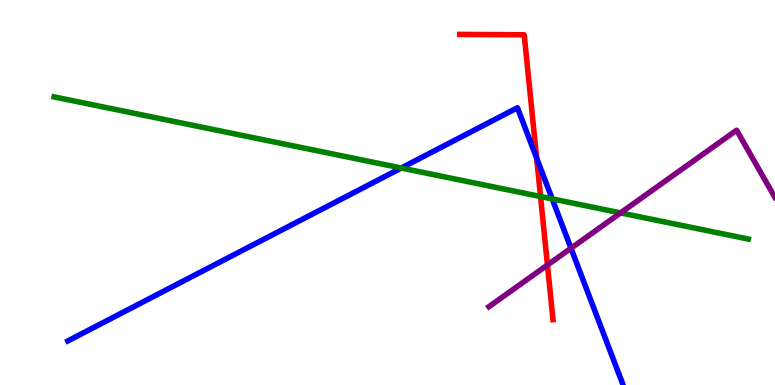[{'lines': ['blue', 'red'], 'intersections': [{'x': 6.92, 'y': 5.89}]}, {'lines': ['green', 'red'], 'intersections': [{'x': 6.97, 'y': 4.9}]}, {'lines': ['purple', 'red'], 'intersections': [{'x': 7.06, 'y': 3.12}]}, {'lines': ['blue', 'green'], 'intersections': [{'x': 5.18, 'y': 5.64}, {'x': 7.13, 'y': 4.83}]}, {'lines': ['blue', 'purple'], 'intersections': [{'x': 7.37, 'y': 3.55}]}, {'lines': ['green', 'purple'], 'intersections': [{'x': 8.01, 'y': 4.47}]}]